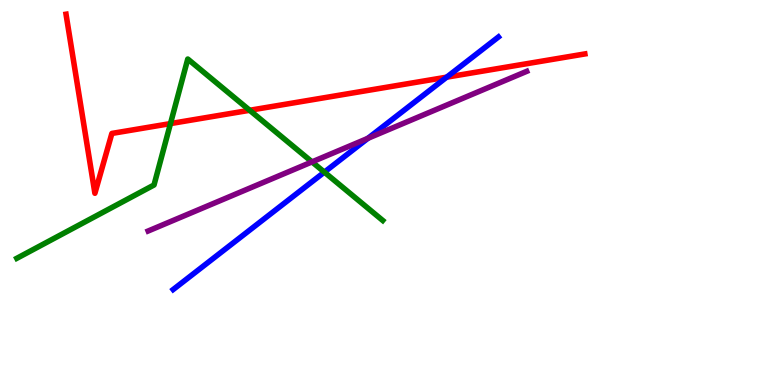[{'lines': ['blue', 'red'], 'intersections': [{'x': 5.76, 'y': 8.0}]}, {'lines': ['green', 'red'], 'intersections': [{'x': 2.2, 'y': 6.79}, {'x': 3.22, 'y': 7.14}]}, {'lines': ['purple', 'red'], 'intersections': []}, {'lines': ['blue', 'green'], 'intersections': [{'x': 4.19, 'y': 5.53}]}, {'lines': ['blue', 'purple'], 'intersections': [{'x': 4.75, 'y': 6.41}]}, {'lines': ['green', 'purple'], 'intersections': [{'x': 4.03, 'y': 5.79}]}]